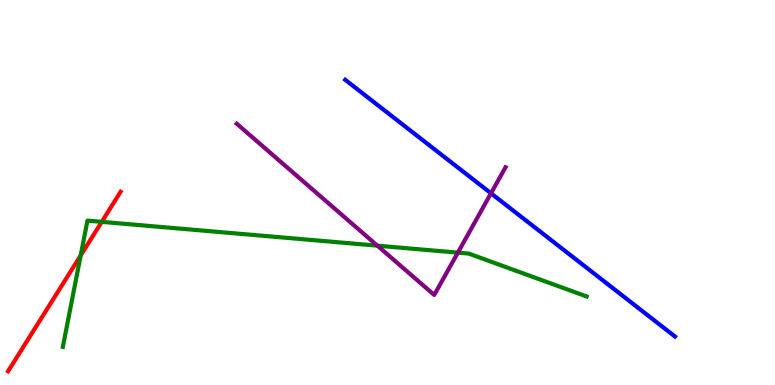[{'lines': ['blue', 'red'], 'intersections': []}, {'lines': ['green', 'red'], 'intersections': [{'x': 1.04, 'y': 3.36}, {'x': 1.31, 'y': 4.24}]}, {'lines': ['purple', 'red'], 'intersections': []}, {'lines': ['blue', 'green'], 'intersections': []}, {'lines': ['blue', 'purple'], 'intersections': [{'x': 6.34, 'y': 4.98}]}, {'lines': ['green', 'purple'], 'intersections': [{'x': 4.87, 'y': 3.62}, {'x': 5.91, 'y': 3.44}]}]